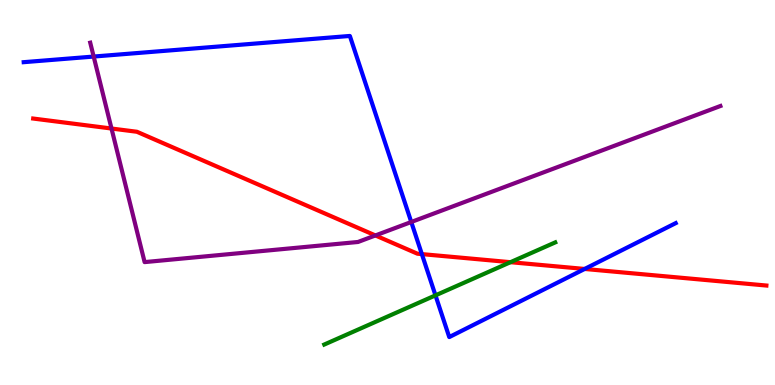[{'lines': ['blue', 'red'], 'intersections': [{'x': 5.44, 'y': 3.4}, {'x': 7.54, 'y': 3.01}]}, {'lines': ['green', 'red'], 'intersections': [{'x': 6.59, 'y': 3.19}]}, {'lines': ['purple', 'red'], 'intersections': [{'x': 1.44, 'y': 6.66}, {'x': 4.84, 'y': 3.88}]}, {'lines': ['blue', 'green'], 'intersections': [{'x': 5.62, 'y': 2.33}]}, {'lines': ['blue', 'purple'], 'intersections': [{'x': 1.21, 'y': 8.53}, {'x': 5.31, 'y': 4.23}]}, {'lines': ['green', 'purple'], 'intersections': []}]